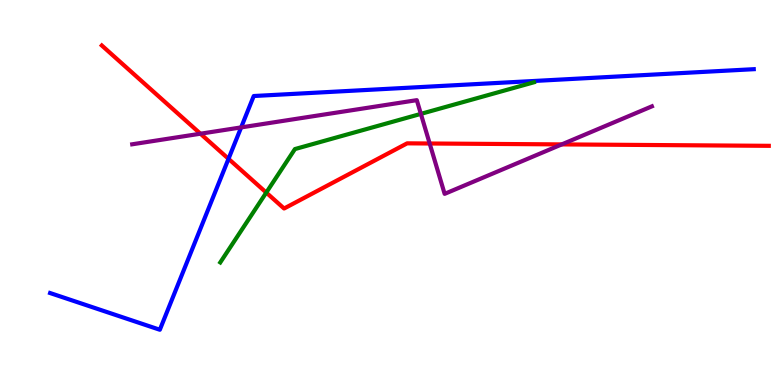[{'lines': ['blue', 'red'], 'intersections': [{'x': 2.95, 'y': 5.87}]}, {'lines': ['green', 'red'], 'intersections': [{'x': 3.44, 'y': 5.0}]}, {'lines': ['purple', 'red'], 'intersections': [{'x': 2.59, 'y': 6.53}, {'x': 5.54, 'y': 6.27}, {'x': 7.25, 'y': 6.25}]}, {'lines': ['blue', 'green'], 'intersections': []}, {'lines': ['blue', 'purple'], 'intersections': [{'x': 3.11, 'y': 6.69}]}, {'lines': ['green', 'purple'], 'intersections': [{'x': 5.43, 'y': 7.04}]}]